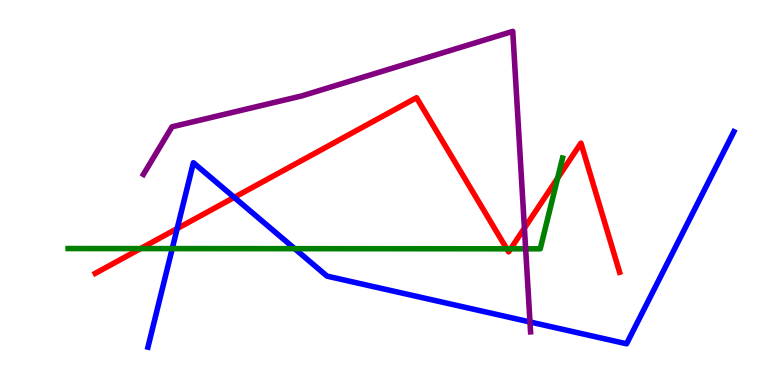[{'lines': ['blue', 'red'], 'intersections': [{'x': 2.29, 'y': 4.06}, {'x': 3.02, 'y': 4.87}]}, {'lines': ['green', 'red'], 'intersections': [{'x': 1.81, 'y': 3.54}, {'x': 6.54, 'y': 3.54}, {'x': 6.59, 'y': 3.54}, {'x': 7.19, 'y': 5.37}]}, {'lines': ['purple', 'red'], 'intersections': [{'x': 6.77, 'y': 4.07}]}, {'lines': ['blue', 'green'], 'intersections': [{'x': 2.22, 'y': 3.54}, {'x': 3.8, 'y': 3.54}]}, {'lines': ['blue', 'purple'], 'intersections': [{'x': 6.84, 'y': 1.64}]}, {'lines': ['green', 'purple'], 'intersections': [{'x': 6.78, 'y': 3.54}]}]